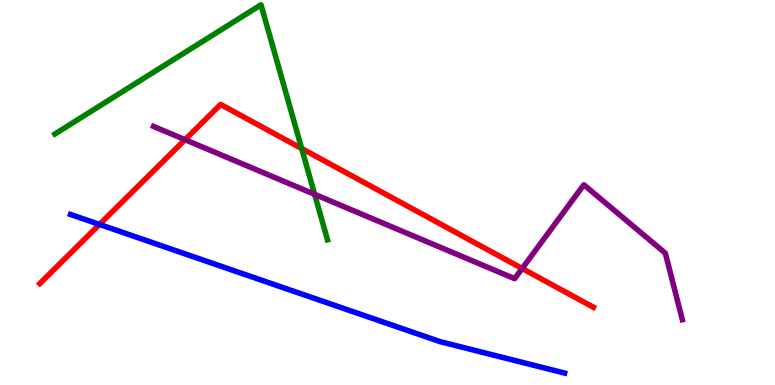[{'lines': ['blue', 'red'], 'intersections': [{'x': 1.28, 'y': 4.17}]}, {'lines': ['green', 'red'], 'intersections': [{'x': 3.89, 'y': 6.14}]}, {'lines': ['purple', 'red'], 'intersections': [{'x': 2.39, 'y': 6.37}, {'x': 6.74, 'y': 3.03}]}, {'lines': ['blue', 'green'], 'intersections': []}, {'lines': ['blue', 'purple'], 'intersections': []}, {'lines': ['green', 'purple'], 'intersections': [{'x': 4.06, 'y': 4.95}]}]